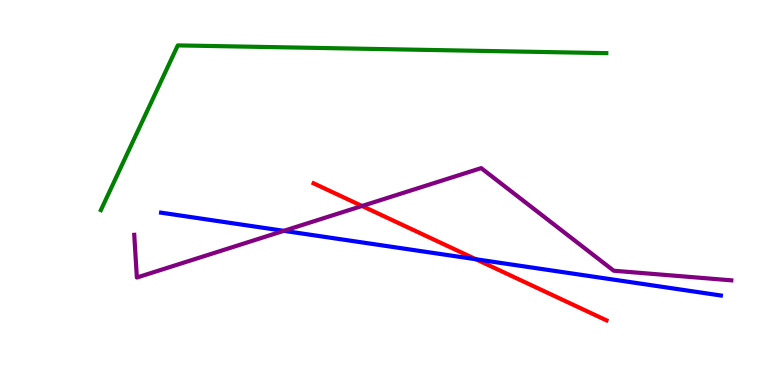[{'lines': ['blue', 'red'], 'intersections': [{'x': 6.14, 'y': 3.27}]}, {'lines': ['green', 'red'], 'intersections': []}, {'lines': ['purple', 'red'], 'intersections': [{'x': 4.67, 'y': 4.65}]}, {'lines': ['blue', 'green'], 'intersections': []}, {'lines': ['blue', 'purple'], 'intersections': [{'x': 3.66, 'y': 4.0}]}, {'lines': ['green', 'purple'], 'intersections': []}]